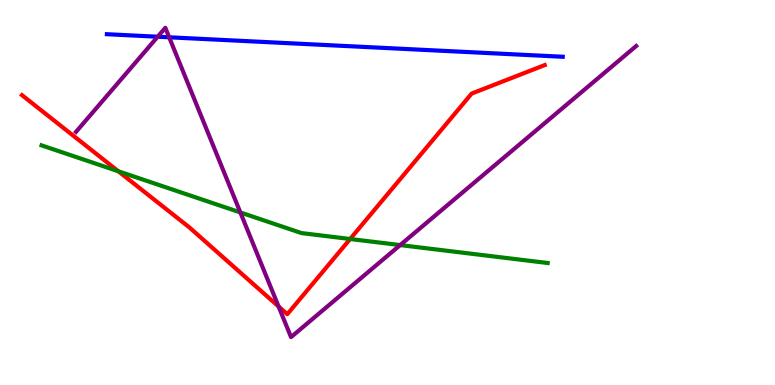[{'lines': ['blue', 'red'], 'intersections': []}, {'lines': ['green', 'red'], 'intersections': [{'x': 1.53, 'y': 5.55}, {'x': 4.52, 'y': 3.79}]}, {'lines': ['purple', 'red'], 'intersections': [{'x': 3.59, 'y': 2.04}]}, {'lines': ['blue', 'green'], 'intersections': []}, {'lines': ['blue', 'purple'], 'intersections': [{'x': 2.03, 'y': 9.05}, {'x': 2.18, 'y': 9.03}]}, {'lines': ['green', 'purple'], 'intersections': [{'x': 3.1, 'y': 4.48}, {'x': 5.16, 'y': 3.63}]}]